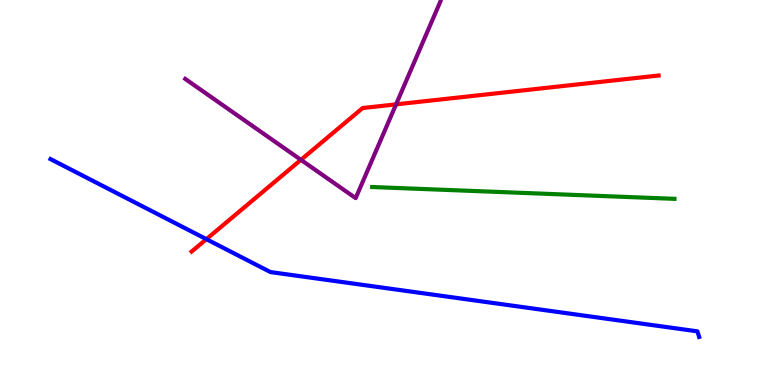[{'lines': ['blue', 'red'], 'intersections': [{'x': 2.66, 'y': 3.79}]}, {'lines': ['green', 'red'], 'intersections': []}, {'lines': ['purple', 'red'], 'intersections': [{'x': 3.88, 'y': 5.85}, {'x': 5.11, 'y': 7.29}]}, {'lines': ['blue', 'green'], 'intersections': []}, {'lines': ['blue', 'purple'], 'intersections': []}, {'lines': ['green', 'purple'], 'intersections': []}]